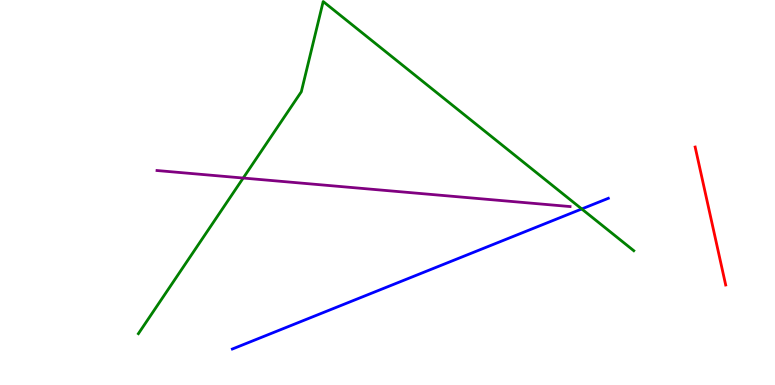[{'lines': ['blue', 'red'], 'intersections': []}, {'lines': ['green', 'red'], 'intersections': []}, {'lines': ['purple', 'red'], 'intersections': []}, {'lines': ['blue', 'green'], 'intersections': [{'x': 7.51, 'y': 4.57}]}, {'lines': ['blue', 'purple'], 'intersections': []}, {'lines': ['green', 'purple'], 'intersections': [{'x': 3.14, 'y': 5.38}]}]